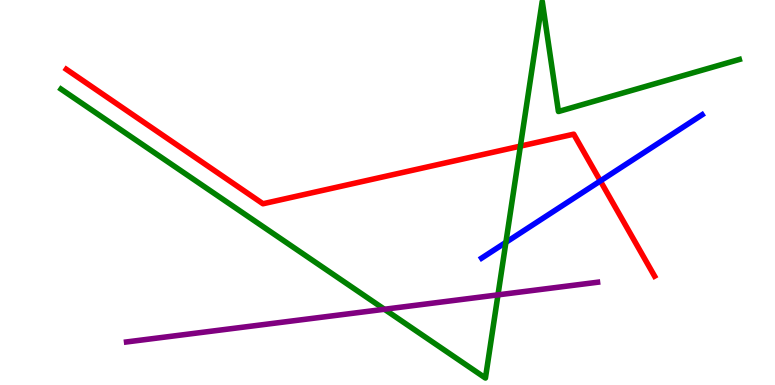[{'lines': ['blue', 'red'], 'intersections': [{'x': 7.75, 'y': 5.3}]}, {'lines': ['green', 'red'], 'intersections': [{'x': 6.71, 'y': 6.2}]}, {'lines': ['purple', 'red'], 'intersections': []}, {'lines': ['blue', 'green'], 'intersections': [{'x': 6.53, 'y': 3.71}]}, {'lines': ['blue', 'purple'], 'intersections': []}, {'lines': ['green', 'purple'], 'intersections': [{'x': 4.96, 'y': 1.97}, {'x': 6.43, 'y': 2.34}]}]